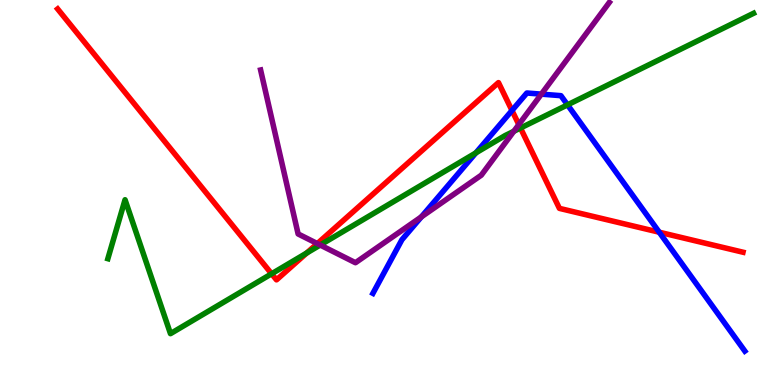[{'lines': ['blue', 'red'], 'intersections': [{'x': 6.61, 'y': 7.13}, {'x': 8.51, 'y': 3.97}]}, {'lines': ['green', 'red'], 'intersections': [{'x': 3.5, 'y': 2.89}, {'x': 3.96, 'y': 3.43}, {'x': 6.72, 'y': 6.68}]}, {'lines': ['purple', 'red'], 'intersections': [{'x': 4.09, 'y': 3.67}, {'x': 6.69, 'y': 6.76}]}, {'lines': ['blue', 'green'], 'intersections': [{'x': 6.14, 'y': 6.03}, {'x': 7.32, 'y': 7.28}]}, {'lines': ['blue', 'purple'], 'intersections': [{'x': 5.44, 'y': 4.37}, {'x': 6.99, 'y': 7.55}]}, {'lines': ['green', 'purple'], 'intersections': [{'x': 4.13, 'y': 3.64}, {'x': 6.63, 'y': 6.59}]}]